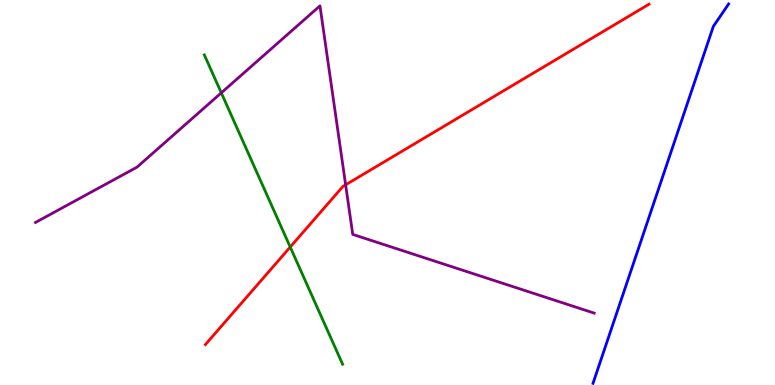[{'lines': ['blue', 'red'], 'intersections': []}, {'lines': ['green', 'red'], 'intersections': [{'x': 3.74, 'y': 3.58}]}, {'lines': ['purple', 'red'], 'intersections': [{'x': 4.46, 'y': 5.2}]}, {'lines': ['blue', 'green'], 'intersections': []}, {'lines': ['blue', 'purple'], 'intersections': []}, {'lines': ['green', 'purple'], 'intersections': [{'x': 2.86, 'y': 7.59}]}]